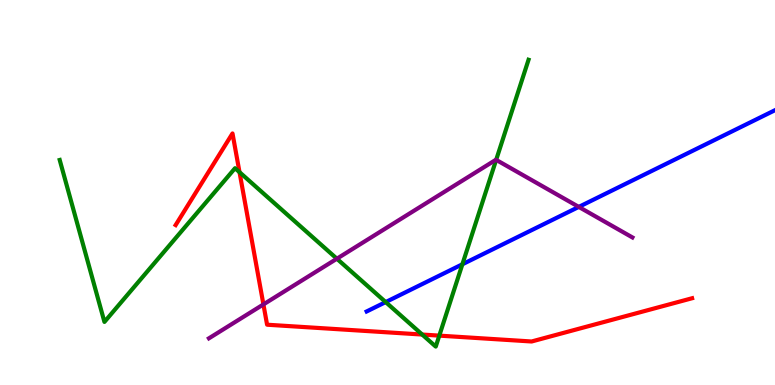[{'lines': ['blue', 'red'], 'intersections': []}, {'lines': ['green', 'red'], 'intersections': [{'x': 3.09, 'y': 5.53}, {'x': 5.45, 'y': 1.31}, {'x': 5.67, 'y': 1.28}]}, {'lines': ['purple', 'red'], 'intersections': [{'x': 3.4, 'y': 2.09}]}, {'lines': ['blue', 'green'], 'intersections': [{'x': 4.98, 'y': 2.15}, {'x': 5.97, 'y': 3.14}]}, {'lines': ['blue', 'purple'], 'intersections': [{'x': 7.47, 'y': 4.63}]}, {'lines': ['green', 'purple'], 'intersections': [{'x': 4.35, 'y': 3.28}, {'x': 6.4, 'y': 5.85}]}]